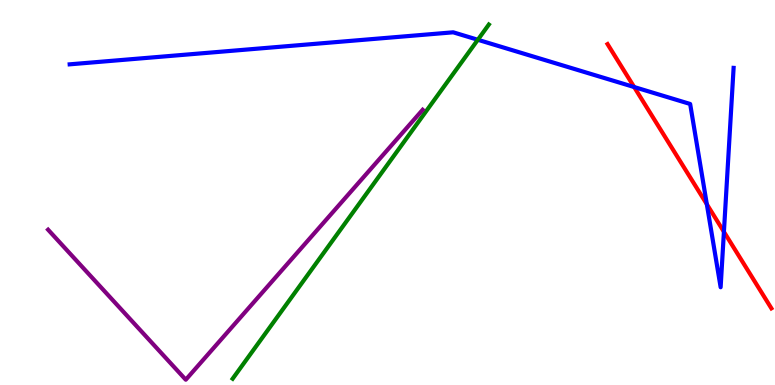[{'lines': ['blue', 'red'], 'intersections': [{'x': 8.18, 'y': 7.74}, {'x': 9.12, 'y': 4.7}, {'x': 9.34, 'y': 3.98}]}, {'lines': ['green', 'red'], 'intersections': []}, {'lines': ['purple', 'red'], 'intersections': []}, {'lines': ['blue', 'green'], 'intersections': [{'x': 6.17, 'y': 8.97}]}, {'lines': ['blue', 'purple'], 'intersections': []}, {'lines': ['green', 'purple'], 'intersections': []}]